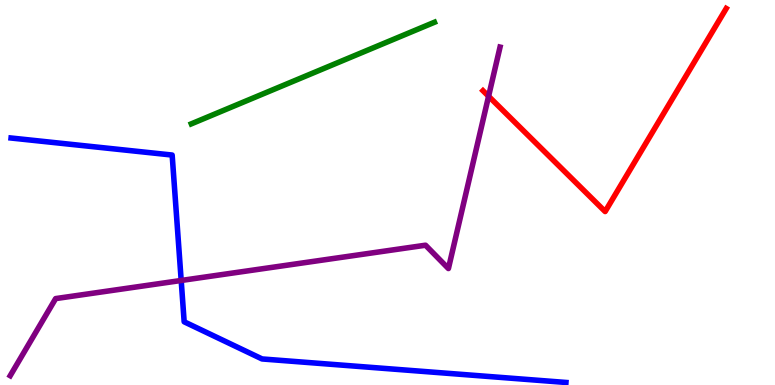[{'lines': ['blue', 'red'], 'intersections': []}, {'lines': ['green', 'red'], 'intersections': []}, {'lines': ['purple', 'red'], 'intersections': [{'x': 6.3, 'y': 7.5}]}, {'lines': ['blue', 'green'], 'intersections': []}, {'lines': ['blue', 'purple'], 'intersections': [{'x': 2.34, 'y': 2.71}]}, {'lines': ['green', 'purple'], 'intersections': []}]